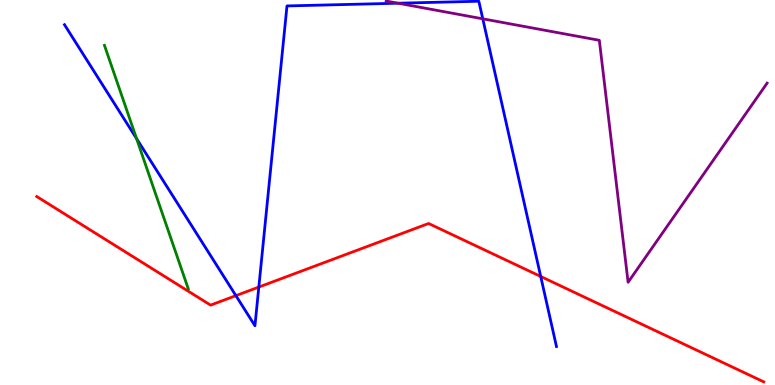[{'lines': ['blue', 'red'], 'intersections': [{'x': 3.04, 'y': 2.32}, {'x': 3.34, 'y': 2.54}, {'x': 6.98, 'y': 2.82}]}, {'lines': ['green', 'red'], 'intersections': []}, {'lines': ['purple', 'red'], 'intersections': []}, {'lines': ['blue', 'green'], 'intersections': [{'x': 1.76, 'y': 6.4}]}, {'lines': ['blue', 'purple'], 'intersections': [{'x': 5.14, 'y': 9.92}, {'x': 6.23, 'y': 9.51}]}, {'lines': ['green', 'purple'], 'intersections': []}]